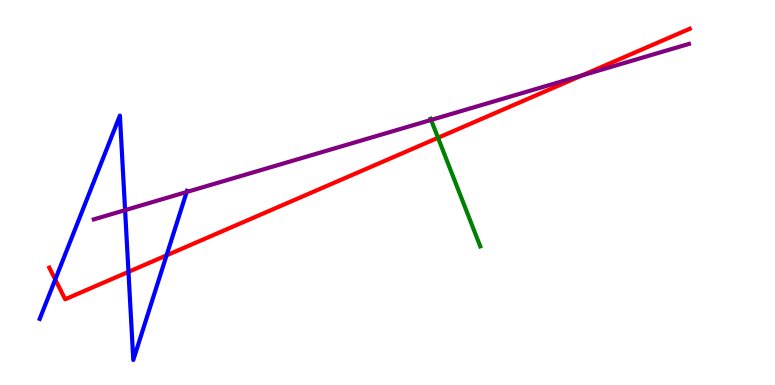[{'lines': ['blue', 'red'], 'intersections': [{'x': 0.713, 'y': 2.74}, {'x': 1.66, 'y': 2.94}, {'x': 2.15, 'y': 3.37}]}, {'lines': ['green', 'red'], 'intersections': [{'x': 5.65, 'y': 6.42}]}, {'lines': ['purple', 'red'], 'intersections': [{'x': 7.51, 'y': 8.04}]}, {'lines': ['blue', 'green'], 'intersections': []}, {'lines': ['blue', 'purple'], 'intersections': [{'x': 1.61, 'y': 4.54}, {'x': 2.41, 'y': 5.01}]}, {'lines': ['green', 'purple'], 'intersections': [{'x': 5.56, 'y': 6.88}]}]